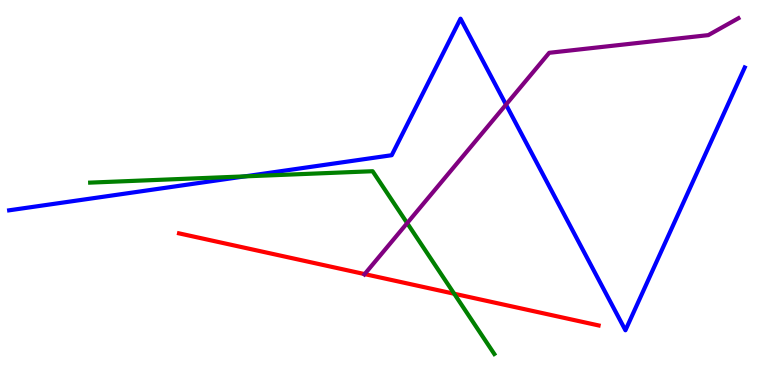[{'lines': ['blue', 'red'], 'intersections': []}, {'lines': ['green', 'red'], 'intersections': [{'x': 5.86, 'y': 2.37}]}, {'lines': ['purple', 'red'], 'intersections': [{'x': 4.71, 'y': 2.88}]}, {'lines': ['blue', 'green'], 'intersections': [{'x': 3.16, 'y': 5.42}]}, {'lines': ['blue', 'purple'], 'intersections': [{'x': 6.53, 'y': 7.28}]}, {'lines': ['green', 'purple'], 'intersections': [{'x': 5.25, 'y': 4.2}]}]